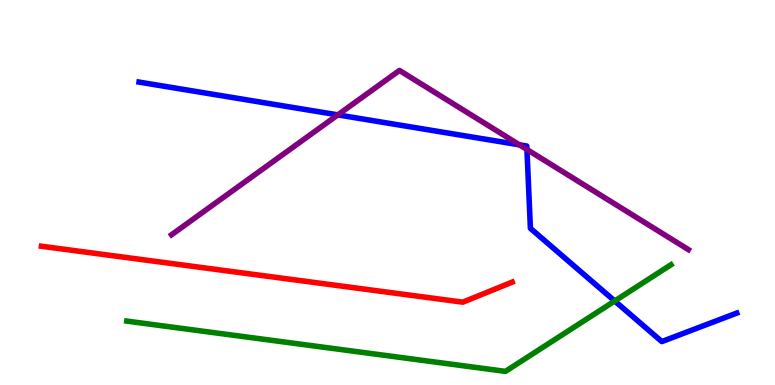[{'lines': ['blue', 'red'], 'intersections': []}, {'lines': ['green', 'red'], 'intersections': []}, {'lines': ['purple', 'red'], 'intersections': []}, {'lines': ['blue', 'green'], 'intersections': [{'x': 7.93, 'y': 2.18}]}, {'lines': ['blue', 'purple'], 'intersections': [{'x': 4.36, 'y': 7.02}, {'x': 6.7, 'y': 6.24}, {'x': 6.8, 'y': 6.12}]}, {'lines': ['green', 'purple'], 'intersections': []}]